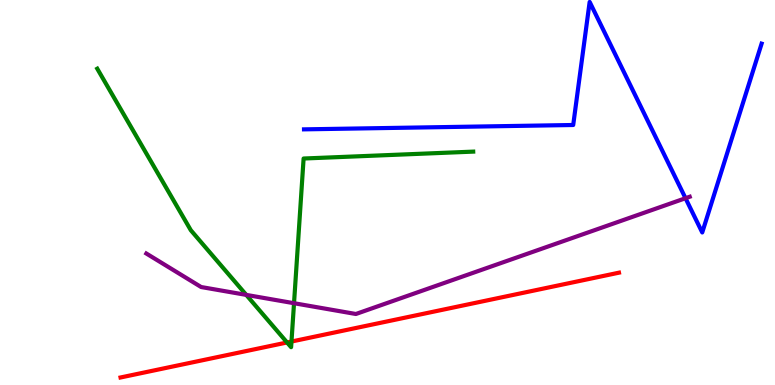[{'lines': ['blue', 'red'], 'intersections': []}, {'lines': ['green', 'red'], 'intersections': [{'x': 3.7, 'y': 1.1}, {'x': 3.76, 'y': 1.13}]}, {'lines': ['purple', 'red'], 'intersections': []}, {'lines': ['blue', 'green'], 'intersections': []}, {'lines': ['blue', 'purple'], 'intersections': [{'x': 8.85, 'y': 4.85}]}, {'lines': ['green', 'purple'], 'intersections': [{'x': 3.18, 'y': 2.34}, {'x': 3.79, 'y': 2.12}]}]